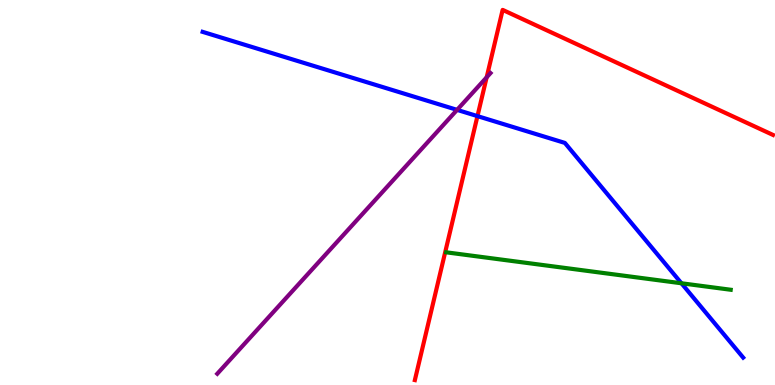[{'lines': ['blue', 'red'], 'intersections': [{'x': 6.16, 'y': 6.98}]}, {'lines': ['green', 'red'], 'intersections': []}, {'lines': ['purple', 'red'], 'intersections': [{'x': 6.28, 'y': 7.99}]}, {'lines': ['blue', 'green'], 'intersections': [{'x': 8.79, 'y': 2.64}]}, {'lines': ['blue', 'purple'], 'intersections': [{'x': 5.9, 'y': 7.15}]}, {'lines': ['green', 'purple'], 'intersections': []}]